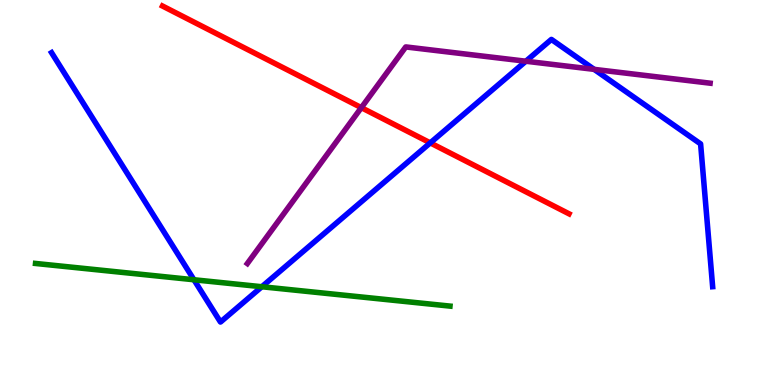[{'lines': ['blue', 'red'], 'intersections': [{'x': 5.55, 'y': 6.29}]}, {'lines': ['green', 'red'], 'intersections': []}, {'lines': ['purple', 'red'], 'intersections': [{'x': 4.66, 'y': 7.2}]}, {'lines': ['blue', 'green'], 'intersections': [{'x': 2.5, 'y': 2.73}, {'x': 3.38, 'y': 2.55}]}, {'lines': ['blue', 'purple'], 'intersections': [{'x': 6.79, 'y': 8.41}, {'x': 7.67, 'y': 8.2}]}, {'lines': ['green', 'purple'], 'intersections': []}]